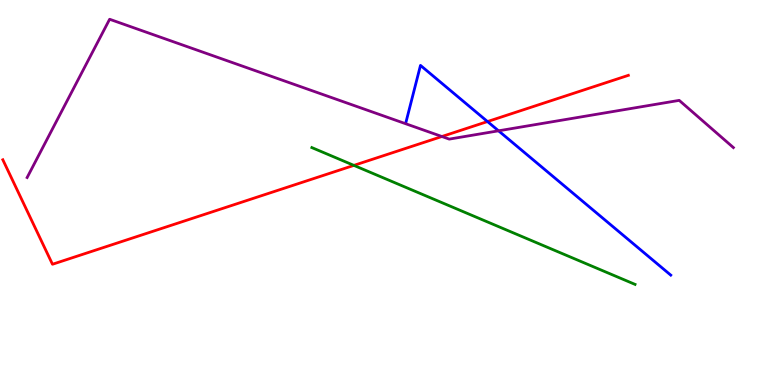[{'lines': ['blue', 'red'], 'intersections': [{'x': 6.29, 'y': 6.84}]}, {'lines': ['green', 'red'], 'intersections': [{'x': 4.57, 'y': 5.7}]}, {'lines': ['purple', 'red'], 'intersections': [{'x': 5.7, 'y': 6.45}]}, {'lines': ['blue', 'green'], 'intersections': []}, {'lines': ['blue', 'purple'], 'intersections': [{'x': 6.43, 'y': 6.6}]}, {'lines': ['green', 'purple'], 'intersections': []}]